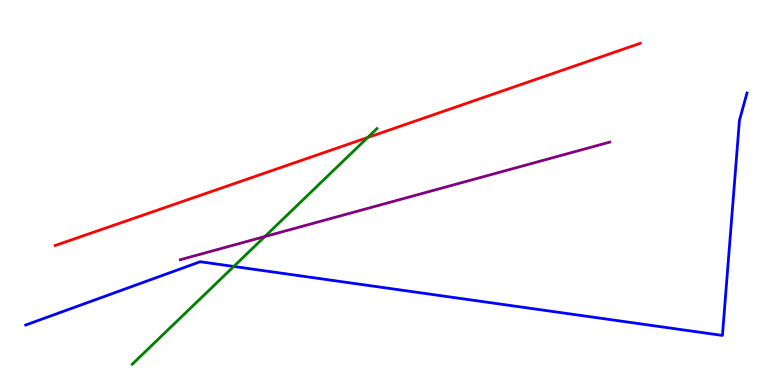[{'lines': ['blue', 'red'], 'intersections': []}, {'lines': ['green', 'red'], 'intersections': [{'x': 4.74, 'y': 6.43}]}, {'lines': ['purple', 'red'], 'intersections': []}, {'lines': ['blue', 'green'], 'intersections': [{'x': 3.02, 'y': 3.08}]}, {'lines': ['blue', 'purple'], 'intersections': []}, {'lines': ['green', 'purple'], 'intersections': [{'x': 3.42, 'y': 3.86}]}]